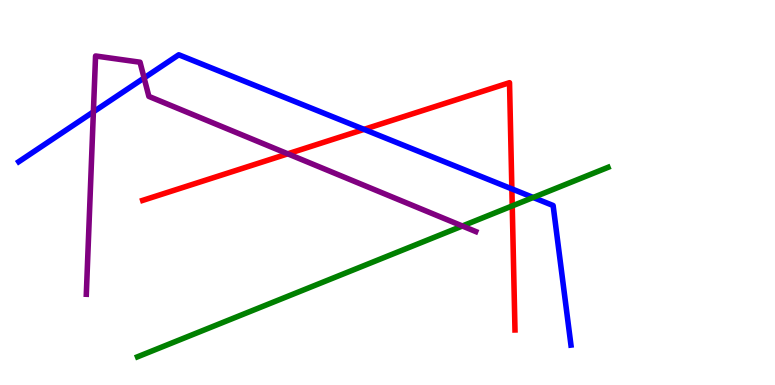[{'lines': ['blue', 'red'], 'intersections': [{'x': 4.7, 'y': 6.64}, {'x': 6.6, 'y': 5.09}]}, {'lines': ['green', 'red'], 'intersections': [{'x': 6.61, 'y': 4.65}]}, {'lines': ['purple', 'red'], 'intersections': [{'x': 3.71, 'y': 6.0}]}, {'lines': ['blue', 'green'], 'intersections': [{'x': 6.88, 'y': 4.87}]}, {'lines': ['blue', 'purple'], 'intersections': [{'x': 1.21, 'y': 7.09}, {'x': 1.86, 'y': 7.98}]}, {'lines': ['green', 'purple'], 'intersections': [{'x': 5.97, 'y': 4.13}]}]